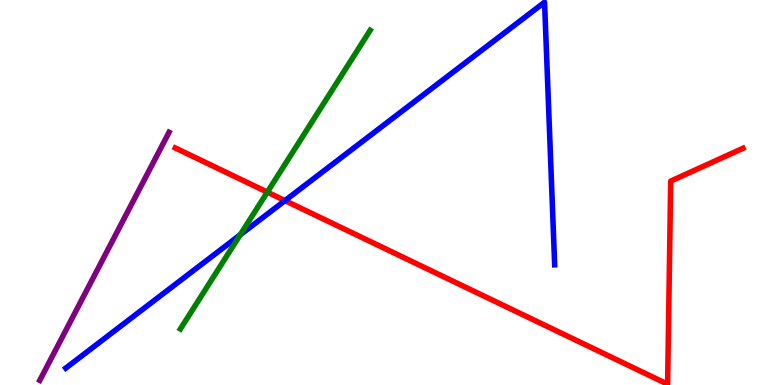[{'lines': ['blue', 'red'], 'intersections': [{'x': 3.68, 'y': 4.79}]}, {'lines': ['green', 'red'], 'intersections': [{'x': 3.45, 'y': 5.01}]}, {'lines': ['purple', 'red'], 'intersections': []}, {'lines': ['blue', 'green'], 'intersections': [{'x': 3.1, 'y': 3.9}]}, {'lines': ['blue', 'purple'], 'intersections': []}, {'lines': ['green', 'purple'], 'intersections': []}]